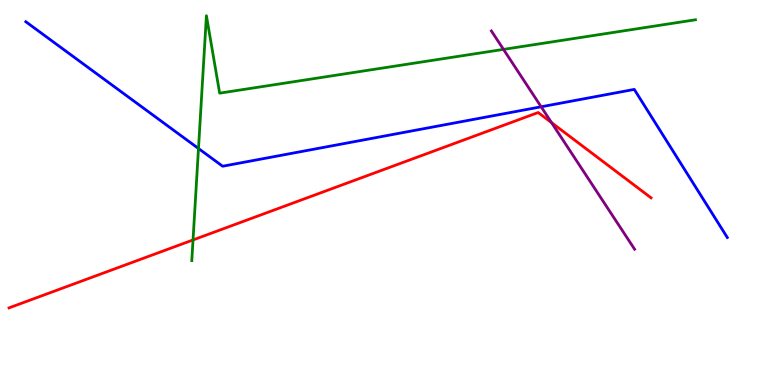[{'lines': ['blue', 'red'], 'intersections': []}, {'lines': ['green', 'red'], 'intersections': [{'x': 2.49, 'y': 3.77}]}, {'lines': ['purple', 'red'], 'intersections': [{'x': 7.12, 'y': 6.81}]}, {'lines': ['blue', 'green'], 'intersections': [{'x': 2.56, 'y': 6.14}]}, {'lines': ['blue', 'purple'], 'intersections': [{'x': 6.98, 'y': 7.23}]}, {'lines': ['green', 'purple'], 'intersections': [{'x': 6.5, 'y': 8.72}]}]